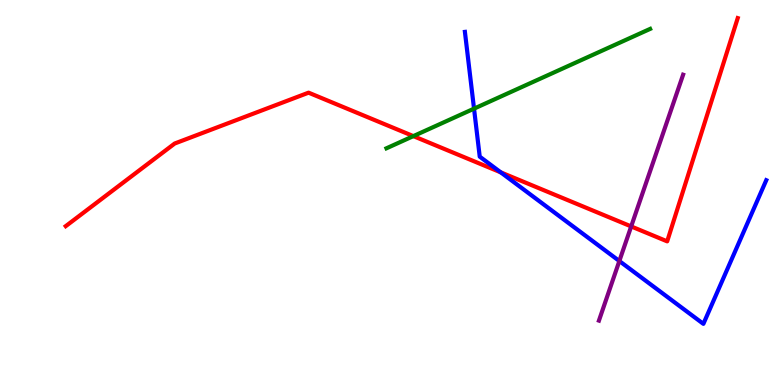[{'lines': ['blue', 'red'], 'intersections': [{'x': 6.46, 'y': 5.52}]}, {'lines': ['green', 'red'], 'intersections': [{'x': 5.33, 'y': 6.46}]}, {'lines': ['purple', 'red'], 'intersections': [{'x': 8.14, 'y': 4.12}]}, {'lines': ['blue', 'green'], 'intersections': [{'x': 6.12, 'y': 7.18}]}, {'lines': ['blue', 'purple'], 'intersections': [{'x': 7.99, 'y': 3.22}]}, {'lines': ['green', 'purple'], 'intersections': []}]